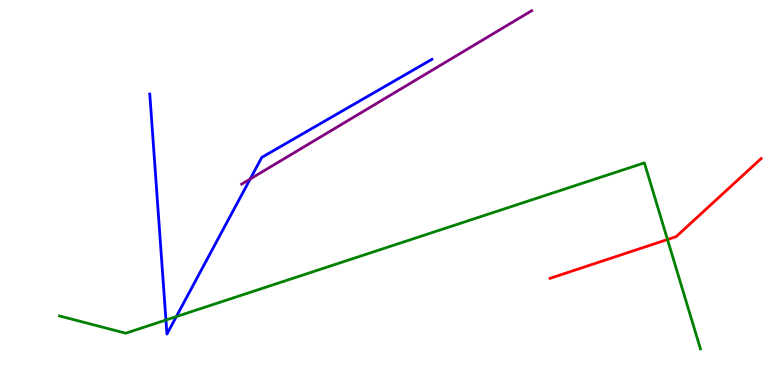[{'lines': ['blue', 'red'], 'intersections': []}, {'lines': ['green', 'red'], 'intersections': [{'x': 8.61, 'y': 3.78}]}, {'lines': ['purple', 'red'], 'intersections': []}, {'lines': ['blue', 'green'], 'intersections': [{'x': 2.14, 'y': 1.69}, {'x': 2.28, 'y': 1.78}]}, {'lines': ['blue', 'purple'], 'intersections': [{'x': 3.23, 'y': 5.35}]}, {'lines': ['green', 'purple'], 'intersections': []}]